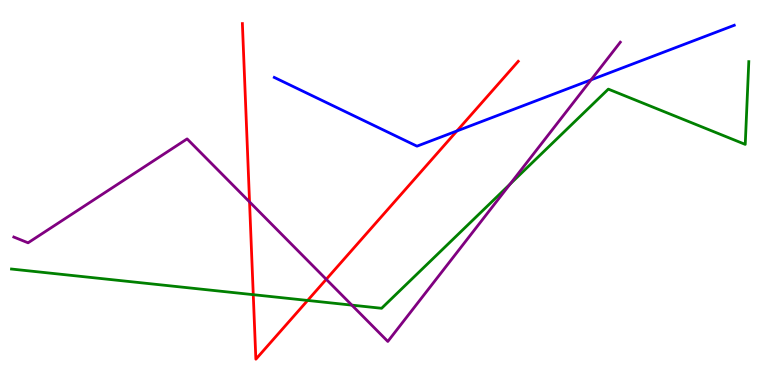[{'lines': ['blue', 'red'], 'intersections': [{'x': 5.9, 'y': 6.6}]}, {'lines': ['green', 'red'], 'intersections': [{'x': 3.27, 'y': 2.35}, {'x': 3.97, 'y': 2.2}]}, {'lines': ['purple', 'red'], 'intersections': [{'x': 3.22, 'y': 4.76}, {'x': 4.21, 'y': 2.75}]}, {'lines': ['blue', 'green'], 'intersections': []}, {'lines': ['blue', 'purple'], 'intersections': [{'x': 7.63, 'y': 7.93}]}, {'lines': ['green', 'purple'], 'intersections': [{'x': 4.54, 'y': 2.07}, {'x': 6.58, 'y': 5.22}]}]